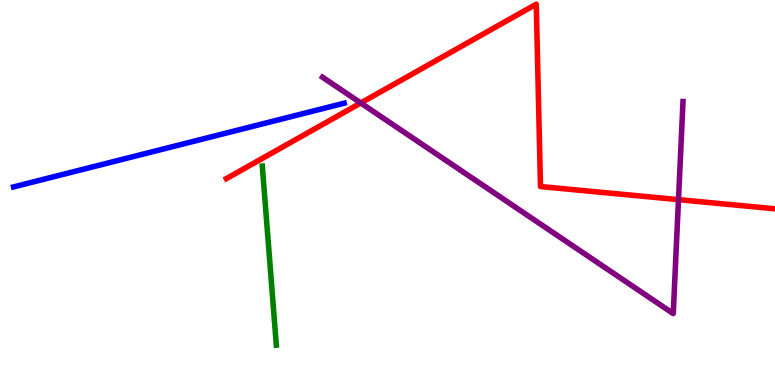[{'lines': ['blue', 'red'], 'intersections': []}, {'lines': ['green', 'red'], 'intersections': []}, {'lines': ['purple', 'red'], 'intersections': [{'x': 4.65, 'y': 7.33}, {'x': 8.75, 'y': 4.81}]}, {'lines': ['blue', 'green'], 'intersections': []}, {'lines': ['blue', 'purple'], 'intersections': []}, {'lines': ['green', 'purple'], 'intersections': []}]